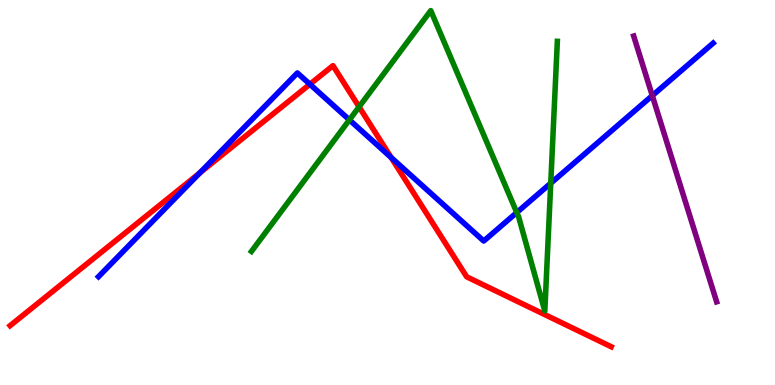[{'lines': ['blue', 'red'], 'intersections': [{'x': 2.58, 'y': 5.51}, {'x': 4.0, 'y': 7.81}, {'x': 5.05, 'y': 5.91}]}, {'lines': ['green', 'red'], 'intersections': [{'x': 4.63, 'y': 7.22}]}, {'lines': ['purple', 'red'], 'intersections': []}, {'lines': ['blue', 'green'], 'intersections': [{'x': 4.51, 'y': 6.89}, {'x': 6.67, 'y': 4.48}, {'x': 7.11, 'y': 5.24}]}, {'lines': ['blue', 'purple'], 'intersections': [{'x': 8.42, 'y': 7.52}]}, {'lines': ['green', 'purple'], 'intersections': []}]